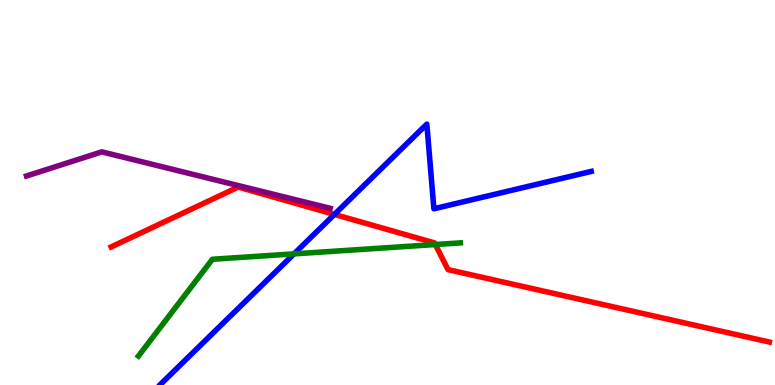[{'lines': ['blue', 'red'], 'intersections': [{'x': 4.32, 'y': 4.43}]}, {'lines': ['green', 'red'], 'intersections': [{'x': 5.62, 'y': 3.65}]}, {'lines': ['purple', 'red'], 'intersections': []}, {'lines': ['blue', 'green'], 'intersections': [{'x': 3.79, 'y': 3.41}]}, {'lines': ['blue', 'purple'], 'intersections': []}, {'lines': ['green', 'purple'], 'intersections': []}]